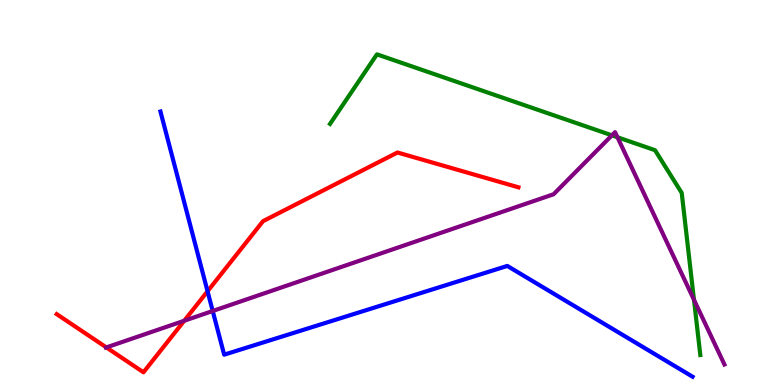[{'lines': ['blue', 'red'], 'intersections': [{'x': 2.68, 'y': 2.43}]}, {'lines': ['green', 'red'], 'intersections': []}, {'lines': ['purple', 'red'], 'intersections': [{'x': 1.37, 'y': 0.976}, {'x': 2.38, 'y': 1.67}]}, {'lines': ['blue', 'green'], 'intersections': []}, {'lines': ['blue', 'purple'], 'intersections': [{'x': 2.74, 'y': 1.92}]}, {'lines': ['green', 'purple'], 'intersections': [{'x': 7.9, 'y': 6.48}, {'x': 7.97, 'y': 6.43}, {'x': 8.95, 'y': 2.21}]}]